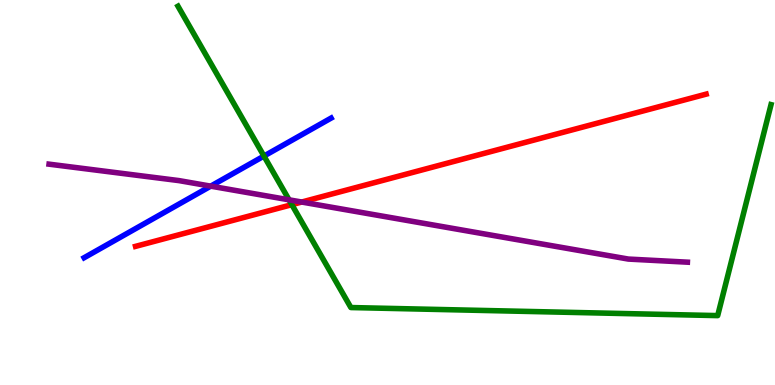[{'lines': ['blue', 'red'], 'intersections': []}, {'lines': ['green', 'red'], 'intersections': [{'x': 3.77, 'y': 4.68}]}, {'lines': ['purple', 'red'], 'intersections': [{'x': 3.89, 'y': 4.75}]}, {'lines': ['blue', 'green'], 'intersections': [{'x': 3.41, 'y': 5.95}]}, {'lines': ['blue', 'purple'], 'intersections': [{'x': 2.72, 'y': 5.16}]}, {'lines': ['green', 'purple'], 'intersections': [{'x': 3.73, 'y': 4.81}]}]